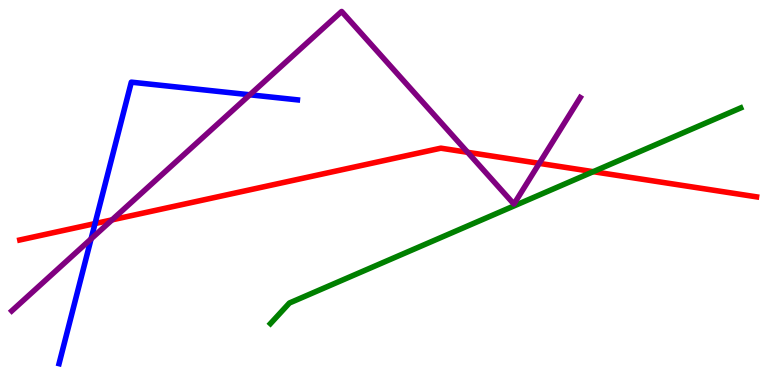[{'lines': ['blue', 'red'], 'intersections': [{'x': 1.23, 'y': 4.19}]}, {'lines': ['green', 'red'], 'intersections': [{'x': 7.65, 'y': 5.54}]}, {'lines': ['purple', 'red'], 'intersections': [{'x': 1.45, 'y': 4.29}, {'x': 6.03, 'y': 6.04}, {'x': 6.96, 'y': 5.76}]}, {'lines': ['blue', 'green'], 'intersections': []}, {'lines': ['blue', 'purple'], 'intersections': [{'x': 1.18, 'y': 3.79}, {'x': 3.22, 'y': 7.54}]}, {'lines': ['green', 'purple'], 'intersections': []}]